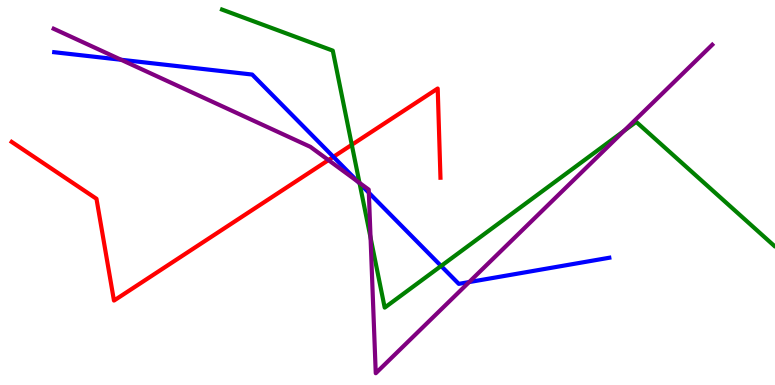[{'lines': ['blue', 'red'], 'intersections': [{'x': 4.3, 'y': 5.93}]}, {'lines': ['green', 'red'], 'intersections': [{'x': 4.54, 'y': 6.24}]}, {'lines': ['purple', 'red'], 'intersections': [{'x': 4.24, 'y': 5.84}]}, {'lines': ['blue', 'green'], 'intersections': [{'x': 4.64, 'y': 5.24}, {'x': 5.69, 'y': 3.09}]}, {'lines': ['blue', 'purple'], 'intersections': [{'x': 1.56, 'y': 8.45}, {'x': 4.62, 'y': 5.28}, {'x': 4.76, 'y': 4.99}, {'x': 6.05, 'y': 2.67}]}, {'lines': ['green', 'purple'], 'intersections': [{'x': 4.64, 'y': 5.25}, {'x': 4.78, 'y': 3.83}, {'x': 8.05, 'y': 6.6}]}]